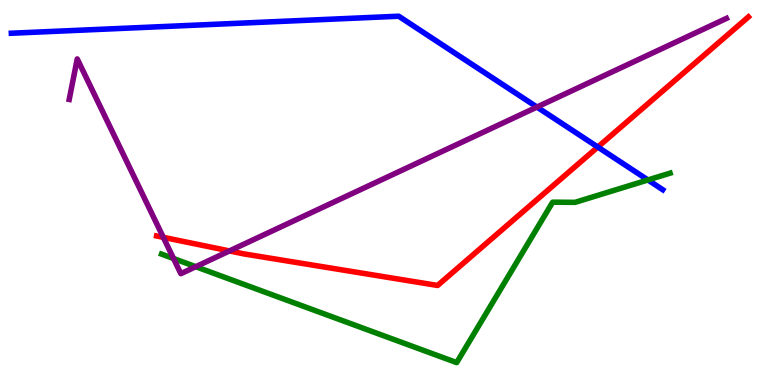[{'lines': ['blue', 'red'], 'intersections': [{'x': 7.71, 'y': 6.18}]}, {'lines': ['green', 'red'], 'intersections': []}, {'lines': ['purple', 'red'], 'intersections': [{'x': 2.11, 'y': 3.84}, {'x': 2.96, 'y': 3.48}]}, {'lines': ['blue', 'green'], 'intersections': [{'x': 8.36, 'y': 5.33}]}, {'lines': ['blue', 'purple'], 'intersections': [{'x': 6.93, 'y': 7.22}]}, {'lines': ['green', 'purple'], 'intersections': [{'x': 2.24, 'y': 3.29}, {'x': 2.53, 'y': 3.07}]}]